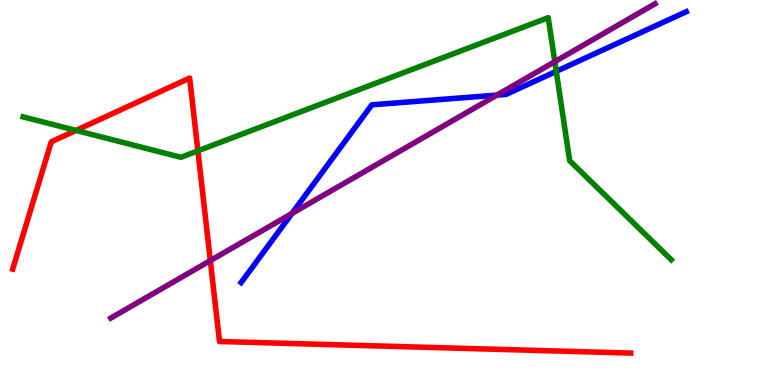[{'lines': ['blue', 'red'], 'intersections': []}, {'lines': ['green', 'red'], 'intersections': [{'x': 0.981, 'y': 6.61}, {'x': 2.55, 'y': 6.08}]}, {'lines': ['purple', 'red'], 'intersections': [{'x': 2.71, 'y': 3.23}]}, {'lines': ['blue', 'green'], 'intersections': [{'x': 7.18, 'y': 8.15}]}, {'lines': ['blue', 'purple'], 'intersections': [{'x': 3.77, 'y': 4.46}, {'x': 6.41, 'y': 7.53}]}, {'lines': ['green', 'purple'], 'intersections': [{'x': 7.16, 'y': 8.4}]}]